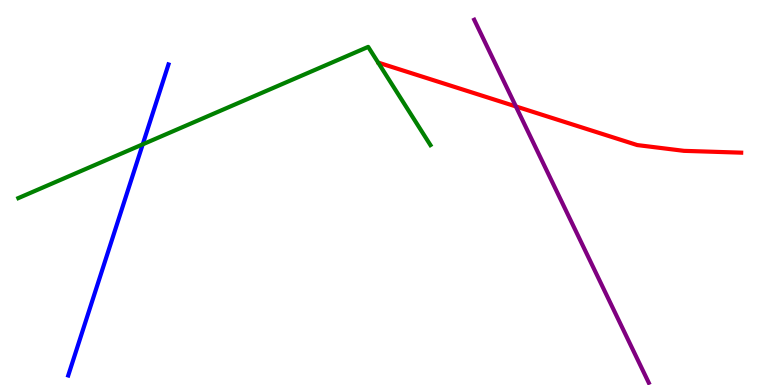[{'lines': ['blue', 'red'], 'intersections': []}, {'lines': ['green', 'red'], 'intersections': []}, {'lines': ['purple', 'red'], 'intersections': [{'x': 6.66, 'y': 7.24}]}, {'lines': ['blue', 'green'], 'intersections': [{'x': 1.84, 'y': 6.25}]}, {'lines': ['blue', 'purple'], 'intersections': []}, {'lines': ['green', 'purple'], 'intersections': []}]